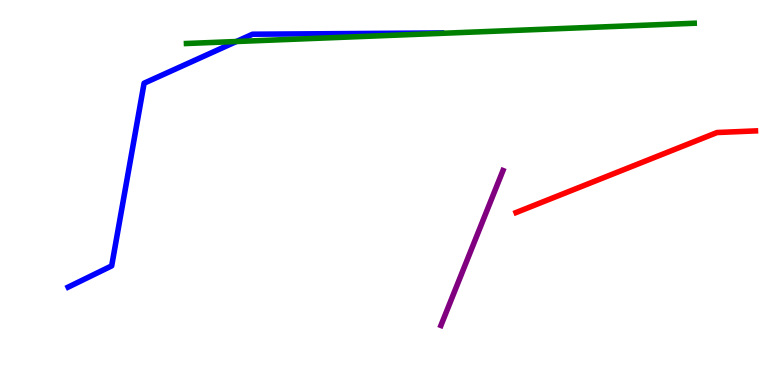[{'lines': ['blue', 'red'], 'intersections': []}, {'lines': ['green', 'red'], 'intersections': []}, {'lines': ['purple', 'red'], 'intersections': []}, {'lines': ['blue', 'green'], 'intersections': [{'x': 3.05, 'y': 8.92}]}, {'lines': ['blue', 'purple'], 'intersections': []}, {'lines': ['green', 'purple'], 'intersections': []}]